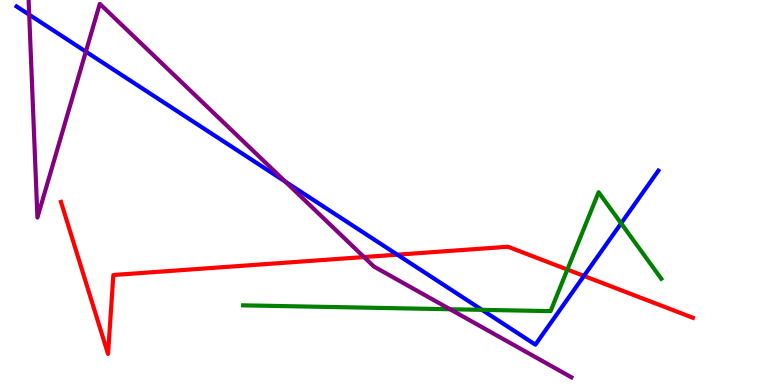[{'lines': ['blue', 'red'], 'intersections': [{'x': 5.13, 'y': 3.39}, {'x': 7.53, 'y': 2.83}]}, {'lines': ['green', 'red'], 'intersections': [{'x': 7.32, 'y': 3.0}]}, {'lines': ['purple', 'red'], 'intersections': [{'x': 4.7, 'y': 3.32}]}, {'lines': ['blue', 'green'], 'intersections': [{'x': 6.22, 'y': 1.95}, {'x': 8.01, 'y': 4.2}]}, {'lines': ['blue', 'purple'], 'intersections': [{'x': 0.377, 'y': 9.62}, {'x': 1.11, 'y': 8.66}, {'x': 3.68, 'y': 5.28}]}, {'lines': ['green', 'purple'], 'intersections': [{'x': 5.81, 'y': 1.97}]}]